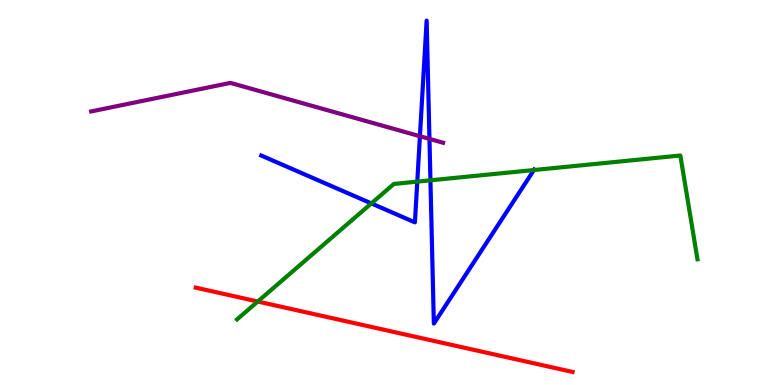[{'lines': ['blue', 'red'], 'intersections': []}, {'lines': ['green', 'red'], 'intersections': [{'x': 3.33, 'y': 2.17}]}, {'lines': ['purple', 'red'], 'intersections': []}, {'lines': ['blue', 'green'], 'intersections': [{'x': 4.79, 'y': 4.72}, {'x': 5.38, 'y': 5.28}, {'x': 5.55, 'y': 5.32}, {'x': 6.89, 'y': 5.58}]}, {'lines': ['blue', 'purple'], 'intersections': [{'x': 5.42, 'y': 6.46}, {'x': 5.54, 'y': 6.39}]}, {'lines': ['green', 'purple'], 'intersections': []}]